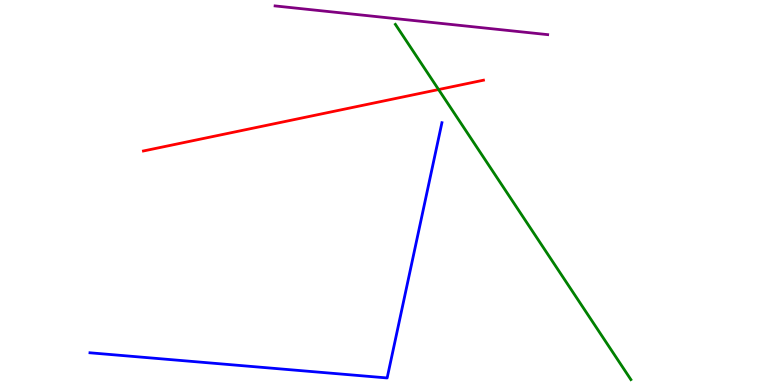[{'lines': ['blue', 'red'], 'intersections': []}, {'lines': ['green', 'red'], 'intersections': [{'x': 5.66, 'y': 7.67}]}, {'lines': ['purple', 'red'], 'intersections': []}, {'lines': ['blue', 'green'], 'intersections': []}, {'lines': ['blue', 'purple'], 'intersections': []}, {'lines': ['green', 'purple'], 'intersections': []}]